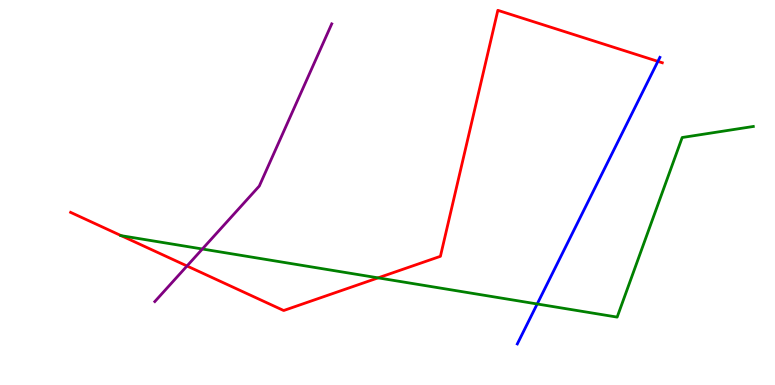[{'lines': ['blue', 'red'], 'intersections': [{'x': 8.49, 'y': 8.41}]}, {'lines': ['green', 'red'], 'intersections': [{'x': 1.56, 'y': 3.88}, {'x': 4.88, 'y': 2.78}]}, {'lines': ['purple', 'red'], 'intersections': [{'x': 2.41, 'y': 3.09}]}, {'lines': ['blue', 'green'], 'intersections': [{'x': 6.93, 'y': 2.1}]}, {'lines': ['blue', 'purple'], 'intersections': []}, {'lines': ['green', 'purple'], 'intersections': [{'x': 2.61, 'y': 3.53}]}]